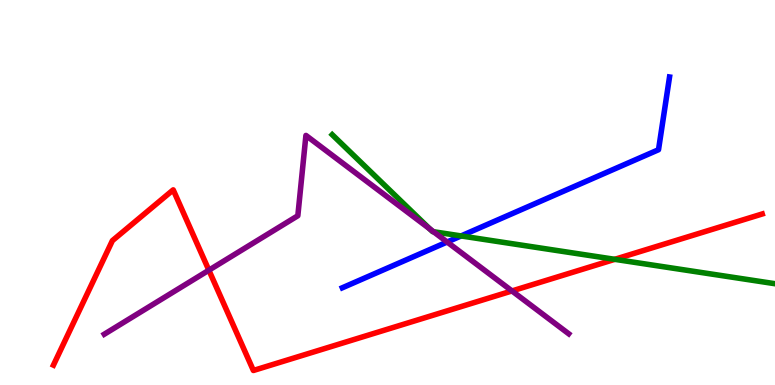[{'lines': ['blue', 'red'], 'intersections': []}, {'lines': ['green', 'red'], 'intersections': [{'x': 7.93, 'y': 3.26}]}, {'lines': ['purple', 'red'], 'intersections': [{'x': 2.7, 'y': 2.98}, {'x': 6.61, 'y': 2.44}]}, {'lines': ['blue', 'green'], 'intersections': [{'x': 5.95, 'y': 3.87}]}, {'lines': ['blue', 'purple'], 'intersections': [{'x': 5.77, 'y': 3.71}]}, {'lines': ['green', 'purple'], 'intersections': [{'x': 5.55, 'y': 4.05}, {'x': 5.59, 'y': 3.98}]}]